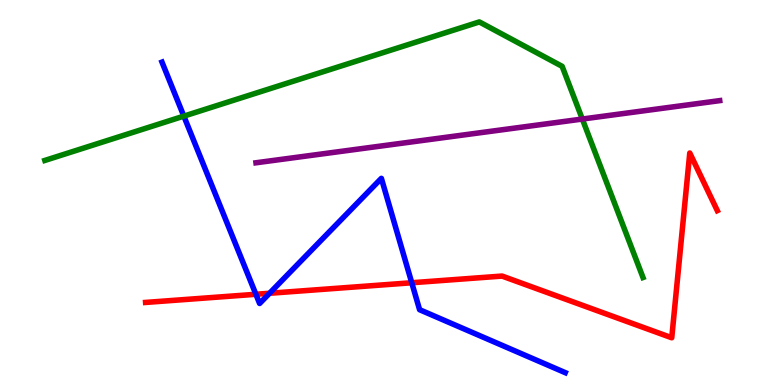[{'lines': ['blue', 'red'], 'intersections': [{'x': 3.3, 'y': 2.36}, {'x': 3.48, 'y': 2.38}, {'x': 5.31, 'y': 2.66}]}, {'lines': ['green', 'red'], 'intersections': []}, {'lines': ['purple', 'red'], 'intersections': []}, {'lines': ['blue', 'green'], 'intersections': [{'x': 2.37, 'y': 6.98}]}, {'lines': ['blue', 'purple'], 'intersections': []}, {'lines': ['green', 'purple'], 'intersections': [{'x': 7.51, 'y': 6.91}]}]